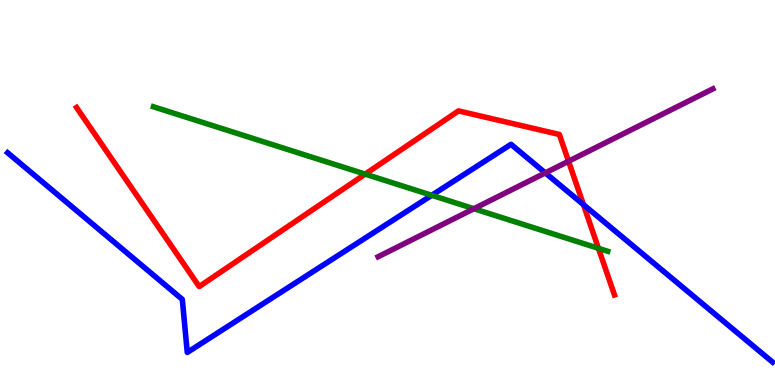[{'lines': ['blue', 'red'], 'intersections': [{'x': 7.53, 'y': 4.69}]}, {'lines': ['green', 'red'], 'intersections': [{'x': 4.71, 'y': 5.48}, {'x': 7.72, 'y': 3.55}]}, {'lines': ['purple', 'red'], 'intersections': [{'x': 7.34, 'y': 5.81}]}, {'lines': ['blue', 'green'], 'intersections': [{'x': 5.57, 'y': 4.93}]}, {'lines': ['blue', 'purple'], 'intersections': [{'x': 7.04, 'y': 5.51}]}, {'lines': ['green', 'purple'], 'intersections': [{'x': 6.11, 'y': 4.58}]}]